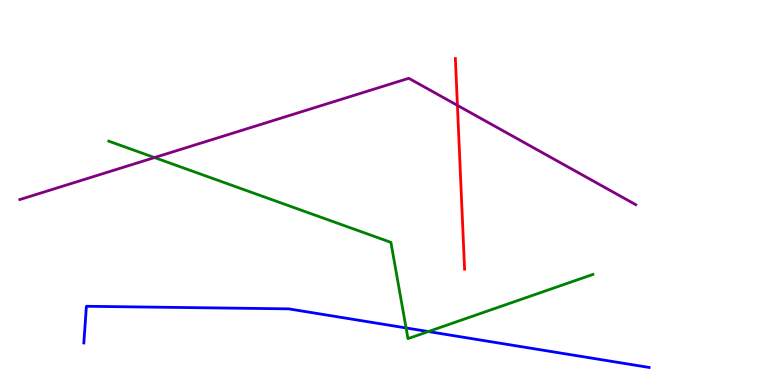[{'lines': ['blue', 'red'], 'intersections': []}, {'lines': ['green', 'red'], 'intersections': []}, {'lines': ['purple', 'red'], 'intersections': [{'x': 5.9, 'y': 7.26}]}, {'lines': ['blue', 'green'], 'intersections': [{'x': 5.24, 'y': 1.48}, {'x': 5.53, 'y': 1.39}]}, {'lines': ['blue', 'purple'], 'intersections': []}, {'lines': ['green', 'purple'], 'intersections': [{'x': 1.99, 'y': 5.91}]}]